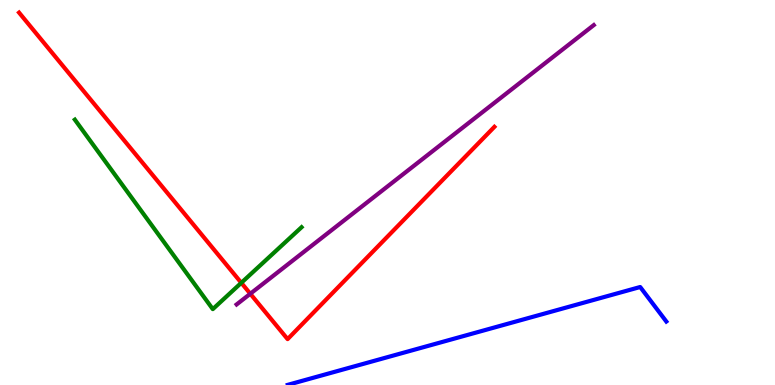[{'lines': ['blue', 'red'], 'intersections': []}, {'lines': ['green', 'red'], 'intersections': [{'x': 3.11, 'y': 2.65}]}, {'lines': ['purple', 'red'], 'intersections': [{'x': 3.23, 'y': 2.37}]}, {'lines': ['blue', 'green'], 'intersections': []}, {'lines': ['blue', 'purple'], 'intersections': []}, {'lines': ['green', 'purple'], 'intersections': []}]